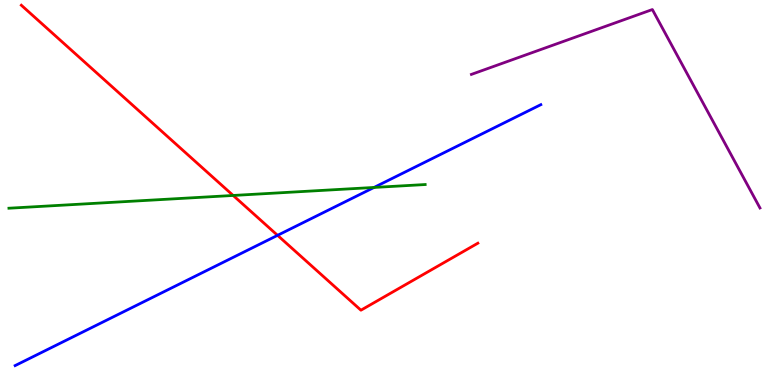[{'lines': ['blue', 'red'], 'intersections': [{'x': 3.58, 'y': 3.89}]}, {'lines': ['green', 'red'], 'intersections': [{'x': 3.01, 'y': 4.92}]}, {'lines': ['purple', 'red'], 'intersections': []}, {'lines': ['blue', 'green'], 'intersections': [{'x': 4.83, 'y': 5.13}]}, {'lines': ['blue', 'purple'], 'intersections': []}, {'lines': ['green', 'purple'], 'intersections': []}]